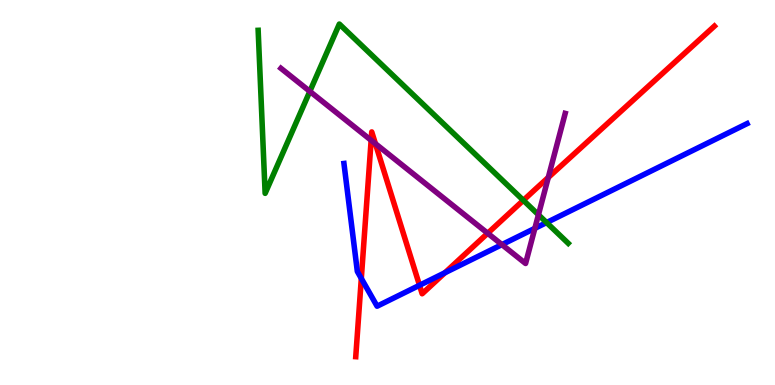[{'lines': ['blue', 'red'], 'intersections': [{'x': 4.66, 'y': 2.77}, {'x': 5.41, 'y': 2.59}, {'x': 5.74, 'y': 2.92}]}, {'lines': ['green', 'red'], 'intersections': [{'x': 6.75, 'y': 4.8}]}, {'lines': ['purple', 'red'], 'intersections': [{'x': 4.79, 'y': 6.36}, {'x': 4.84, 'y': 6.27}, {'x': 6.29, 'y': 3.94}, {'x': 7.07, 'y': 5.39}]}, {'lines': ['blue', 'green'], 'intersections': [{'x': 7.05, 'y': 4.22}]}, {'lines': ['blue', 'purple'], 'intersections': [{'x': 6.48, 'y': 3.65}, {'x': 6.9, 'y': 4.07}]}, {'lines': ['green', 'purple'], 'intersections': [{'x': 4.0, 'y': 7.63}, {'x': 6.95, 'y': 4.42}]}]